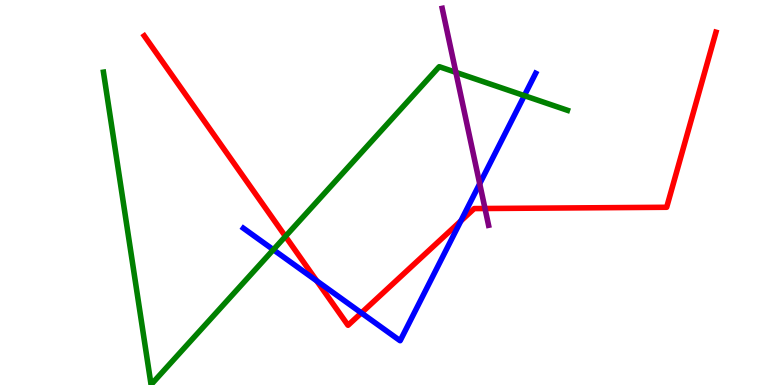[{'lines': ['blue', 'red'], 'intersections': [{'x': 4.09, 'y': 2.7}, {'x': 4.66, 'y': 1.87}, {'x': 5.95, 'y': 4.26}]}, {'lines': ['green', 'red'], 'intersections': [{'x': 3.68, 'y': 3.86}]}, {'lines': ['purple', 'red'], 'intersections': [{'x': 6.26, 'y': 4.58}]}, {'lines': ['blue', 'green'], 'intersections': [{'x': 3.53, 'y': 3.51}, {'x': 6.77, 'y': 7.52}]}, {'lines': ['blue', 'purple'], 'intersections': [{'x': 6.19, 'y': 5.23}]}, {'lines': ['green', 'purple'], 'intersections': [{'x': 5.88, 'y': 8.12}]}]